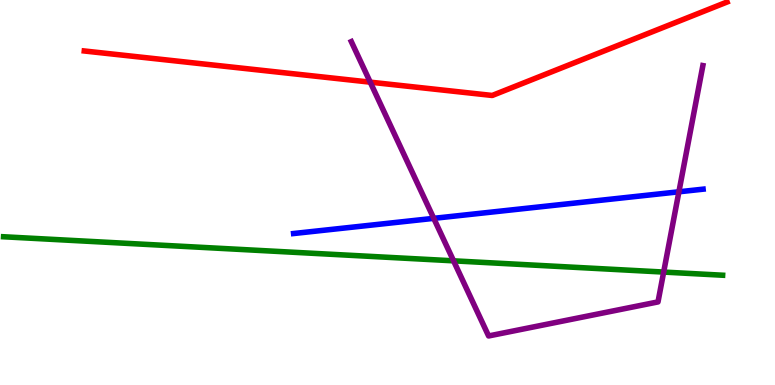[{'lines': ['blue', 'red'], 'intersections': []}, {'lines': ['green', 'red'], 'intersections': []}, {'lines': ['purple', 'red'], 'intersections': [{'x': 4.78, 'y': 7.87}]}, {'lines': ['blue', 'green'], 'intersections': []}, {'lines': ['blue', 'purple'], 'intersections': [{'x': 5.6, 'y': 4.33}, {'x': 8.76, 'y': 5.02}]}, {'lines': ['green', 'purple'], 'intersections': [{'x': 5.85, 'y': 3.23}, {'x': 8.56, 'y': 2.93}]}]